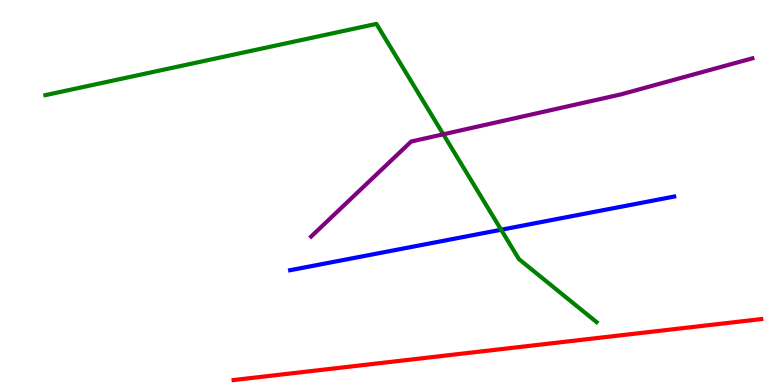[{'lines': ['blue', 'red'], 'intersections': []}, {'lines': ['green', 'red'], 'intersections': []}, {'lines': ['purple', 'red'], 'intersections': []}, {'lines': ['blue', 'green'], 'intersections': [{'x': 6.47, 'y': 4.03}]}, {'lines': ['blue', 'purple'], 'intersections': []}, {'lines': ['green', 'purple'], 'intersections': [{'x': 5.72, 'y': 6.51}]}]